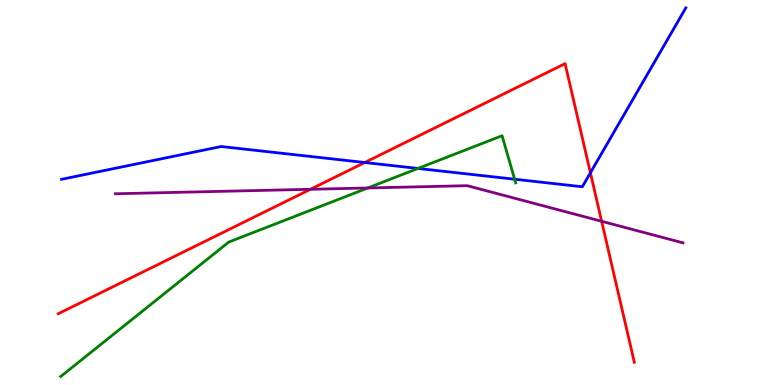[{'lines': ['blue', 'red'], 'intersections': [{'x': 4.71, 'y': 5.78}, {'x': 7.62, 'y': 5.51}]}, {'lines': ['green', 'red'], 'intersections': []}, {'lines': ['purple', 'red'], 'intersections': [{'x': 4.01, 'y': 5.08}, {'x': 7.76, 'y': 4.25}]}, {'lines': ['blue', 'green'], 'intersections': [{'x': 5.39, 'y': 5.62}, {'x': 6.64, 'y': 5.34}]}, {'lines': ['blue', 'purple'], 'intersections': []}, {'lines': ['green', 'purple'], 'intersections': [{'x': 4.75, 'y': 5.12}]}]